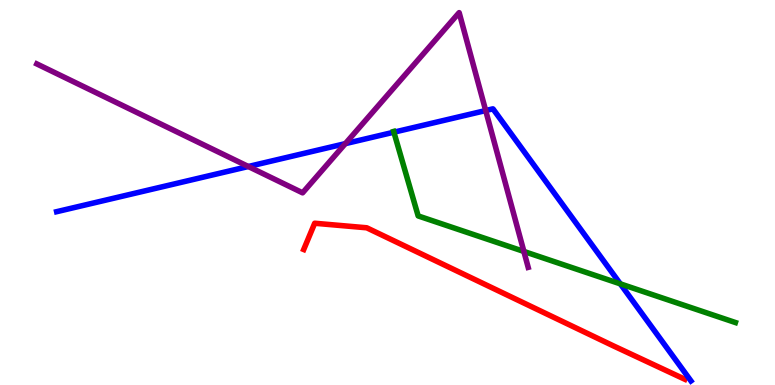[{'lines': ['blue', 'red'], 'intersections': []}, {'lines': ['green', 'red'], 'intersections': []}, {'lines': ['purple', 'red'], 'intersections': []}, {'lines': ['blue', 'green'], 'intersections': [{'x': 5.08, 'y': 6.57}, {'x': 8.0, 'y': 2.63}]}, {'lines': ['blue', 'purple'], 'intersections': [{'x': 3.2, 'y': 5.68}, {'x': 4.46, 'y': 6.27}, {'x': 6.27, 'y': 7.13}]}, {'lines': ['green', 'purple'], 'intersections': [{'x': 6.76, 'y': 3.47}]}]